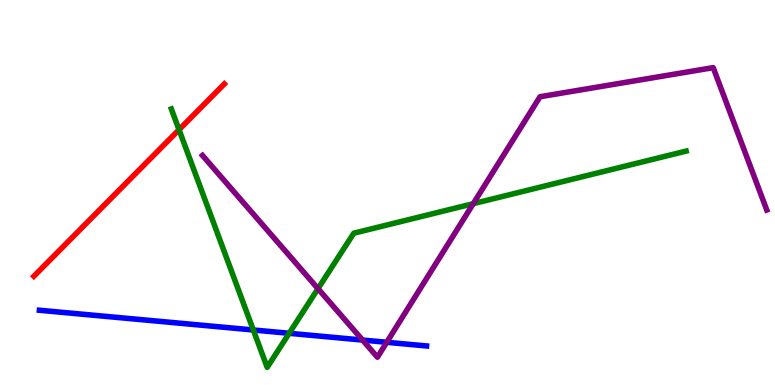[{'lines': ['blue', 'red'], 'intersections': []}, {'lines': ['green', 'red'], 'intersections': [{'x': 2.31, 'y': 6.63}]}, {'lines': ['purple', 'red'], 'intersections': []}, {'lines': ['blue', 'green'], 'intersections': [{'x': 3.27, 'y': 1.43}, {'x': 3.73, 'y': 1.34}]}, {'lines': ['blue', 'purple'], 'intersections': [{'x': 4.68, 'y': 1.17}, {'x': 4.99, 'y': 1.11}]}, {'lines': ['green', 'purple'], 'intersections': [{'x': 4.1, 'y': 2.5}, {'x': 6.11, 'y': 4.71}]}]